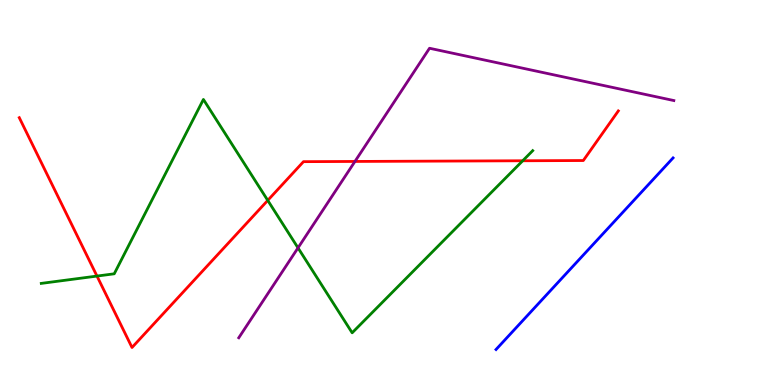[{'lines': ['blue', 'red'], 'intersections': []}, {'lines': ['green', 'red'], 'intersections': [{'x': 1.25, 'y': 2.83}, {'x': 3.45, 'y': 4.8}, {'x': 6.74, 'y': 5.82}]}, {'lines': ['purple', 'red'], 'intersections': [{'x': 4.58, 'y': 5.81}]}, {'lines': ['blue', 'green'], 'intersections': []}, {'lines': ['blue', 'purple'], 'intersections': []}, {'lines': ['green', 'purple'], 'intersections': [{'x': 3.85, 'y': 3.56}]}]